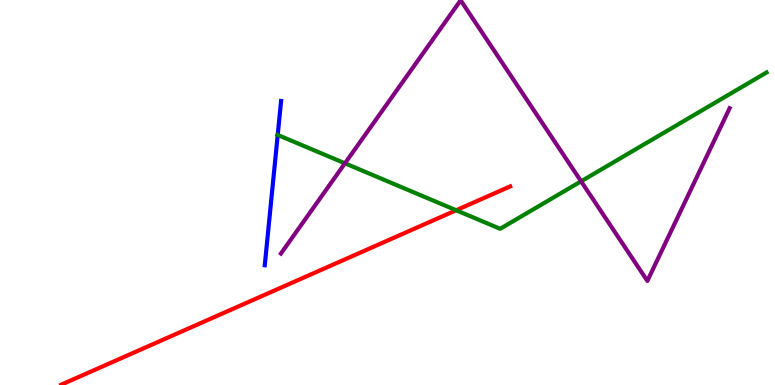[{'lines': ['blue', 'red'], 'intersections': []}, {'lines': ['green', 'red'], 'intersections': [{'x': 5.89, 'y': 4.54}]}, {'lines': ['purple', 'red'], 'intersections': []}, {'lines': ['blue', 'green'], 'intersections': [{'x': 3.58, 'y': 6.49}]}, {'lines': ['blue', 'purple'], 'intersections': []}, {'lines': ['green', 'purple'], 'intersections': [{'x': 4.45, 'y': 5.76}, {'x': 7.5, 'y': 5.29}]}]